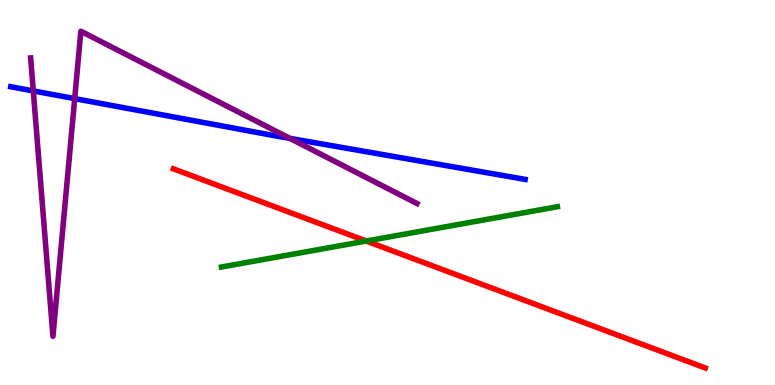[{'lines': ['blue', 'red'], 'intersections': []}, {'lines': ['green', 'red'], 'intersections': [{'x': 4.73, 'y': 3.74}]}, {'lines': ['purple', 'red'], 'intersections': []}, {'lines': ['blue', 'green'], 'intersections': []}, {'lines': ['blue', 'purple'], 'intersections': [{'x': 0.429, 'y': 7.64}, {'x': 0.964, 'y': 7.44}, {'x': 3.74, 'y': 6.41}]}, {'lines': ['green', 'purple'], 'intersections': []}]